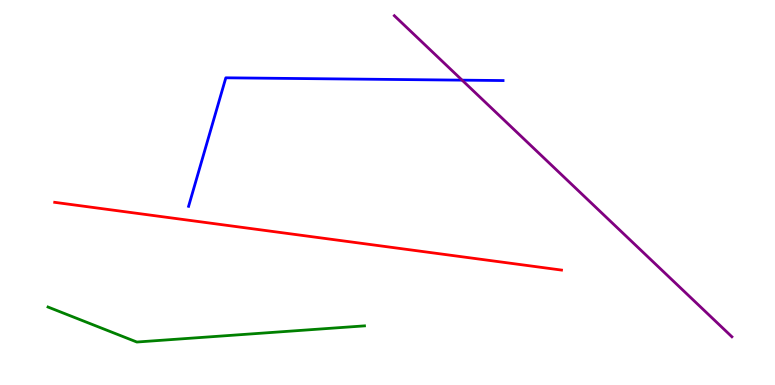[{'lines': ['blue', 'red'], 'intersections': []}, {'lines': ['green', 'red'], 'intersections': []}, {'lines': ['purple', 'red'], 'intersections': []}, {'lines': ['blue', 'green'], 'intersections': []}, {'lines': ['blue', 'purple'], 'intersections': [{'x': 5.96, 'y': 7.92}]}, {'lines': ['green', 'purple'], 'intersections': []}]